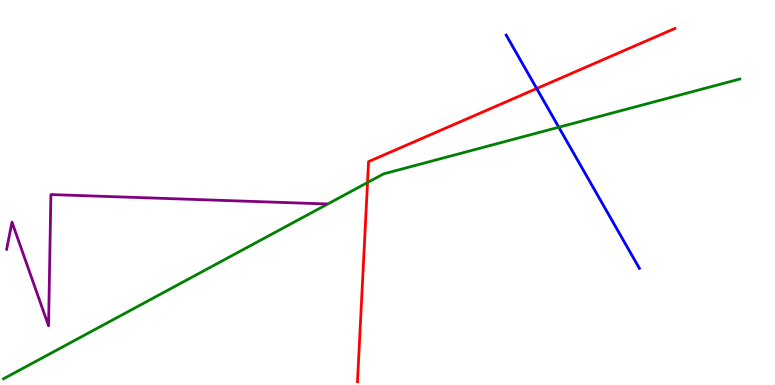[{'lines': ['blue', 'red'], 'intersections': [{'x': 6.93, 'y': 7.7}]}, {'lines': ['green', 'red'], 'intersections': [{'x': 4.74, 'y': 5.26}]}, {'lines': ['purple', 'red'], 'intersections': []}, {'lines': ['blue', 'green'], 'intersections': [{'x': 7.21, 'y': 6.7}]}, {'lines': ['blue', 'purple'], 'intersections': []}, {'lines': ['green', 'purple'], 'intersections': []}]